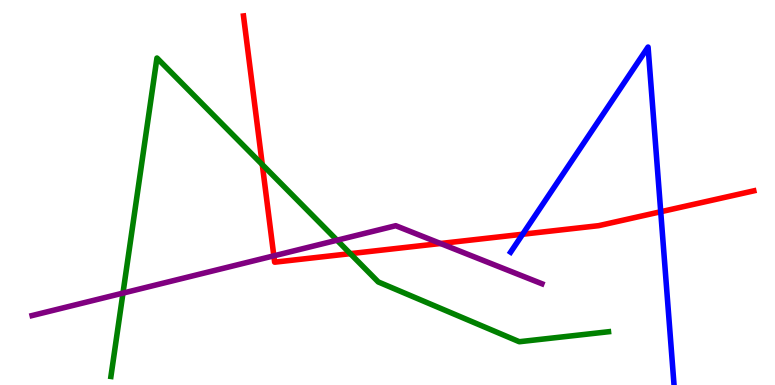[{'lines': ['blue', 'red'], 'intersections': [{'x': 6.74, 'y': 3.92}, {'x': 8.53, 'y': 4.5}]}, {'lines': ['green', 'red'], 'intersections': [{'x': 3.38, 'y': 5.72}, {'x': 4.52, 'y': 3.41}]}, {'lines': ['purple', 'red'], 'intersections': [{'x': 3.53, 'y': 3.35}, {'x': 5.68, 'y': 3.68}]}, {'lines': ['blue', 'green'], 'intersections': []}, {'lines': ['blue', 'purple'], 'intersections': []}, {'lines': ['green', 'purple'], 'intersections': [{'x': 1.59, 'y': 2.39}, {'x': 4.35, 'y': 3.76}]}]